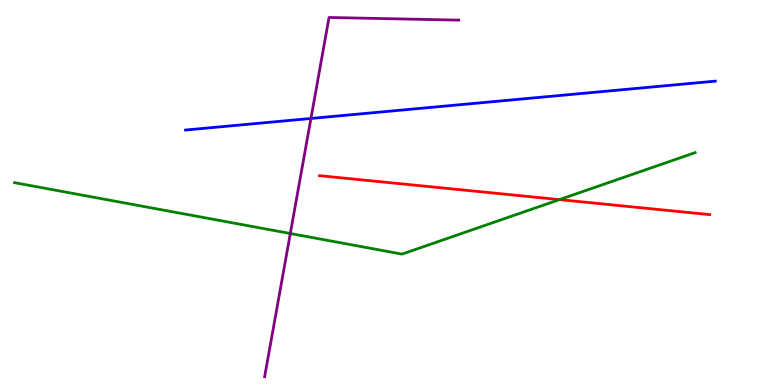[{'lines': ['blue', 'red'], 'intersections': []}, {'lines': ['green', 'red'], 'intersections': [{'x': 7.22, 'y': 4.82}]}, {'lines': ['purple', 'red'], 'intersections': []}, {'lines': ['blue', 'green'], 'intersections': []}, {'lines': ['blue', 'purple'], 'intersections': [{'x': 4.01, 'y': 6.92}]}, {'lines': ['green', 'purple'], 'intersections': [{'x': 3.75, 'y': 3.93}]}]